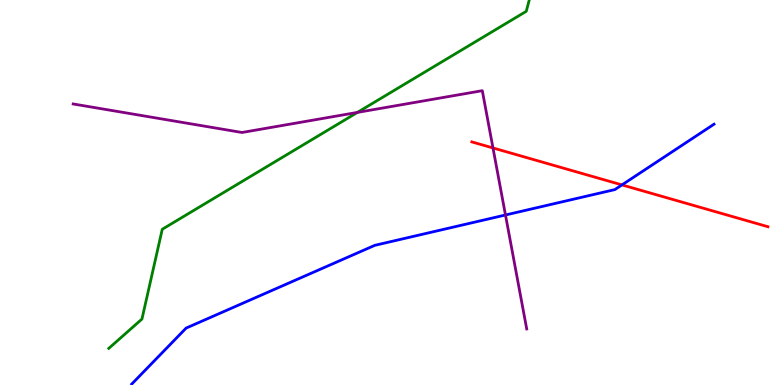[{'lines': ['blue', 'red'], 'intersections': [{'x': 8.03, 'y': 5.2}]}, {'lines': ['green', 'red'], 'intersections': []}, {'lines': ['purple', 'red'], 'intersections': [{'x': 6.36, 'y': 6.16}]}, {'lines': ['blue', 'green'], 'intersections': []}, {'lines': ['blue', 'purple'], 'intersections': [{'x': 6.52, 'y': 4.42}]}, {'lines': ['green', 'purple'], 'intersections': [{'x': 4.61, 'y': 7.08}]}]